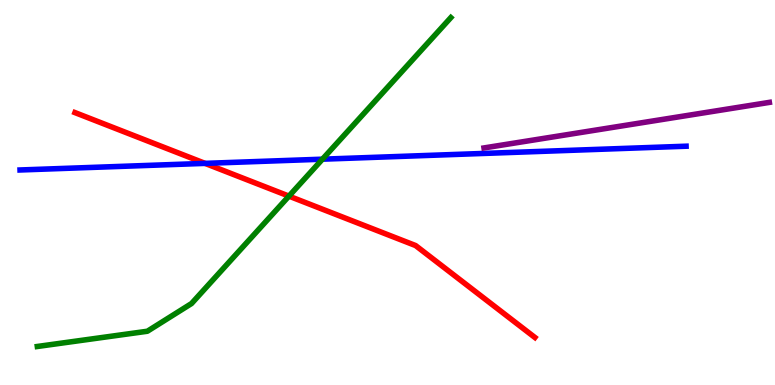[{'lines': ['blue', 'red'], 'intersections': [{'x': 2.65, 'y': 5.76}]}, {'lines': ['green', 'red'], 'intersections': [{'x': 3.73, 'y': 4.91}]}, {'lines': ['purple', 'red'], 'intersections': []}, {'lines': ['blue', 'green'], 'intersections': [{'x': 4.16, 'y': 5.87}]}, {'lines': ['blue', 'purple'], 'intersections': []}, {'lines': ['green', 'purple'], 'intersections': []}]